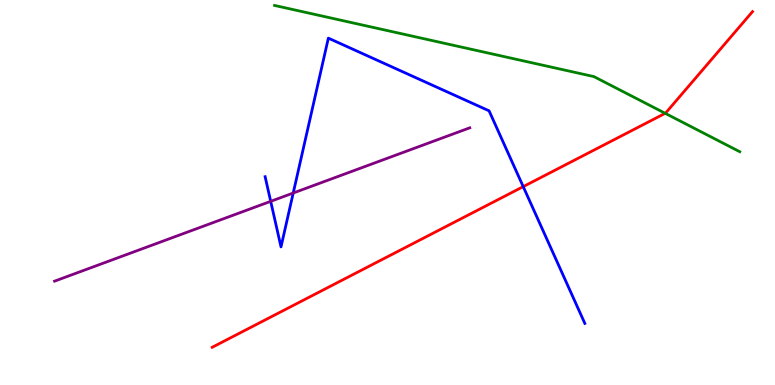[{'lines': ['blue', 'red'], 'intersections': [{'x': 6.75, 'y': 5.15}]}, {'lines': ['green', 'red'], 'intersections': [{'x': 8.58, 'y': 7.06}]}, {'lines': ['purple', 'red'], 'intersections': []}, {'lines': ['blue', 'green'], 'intersections': []}, {'lines': ['blue', 'purple'], 'intersections': [{'x': 3.49, 'y': 4.77}, {'x': 3.78, 'y': 4.99}]}, {'lines': ['green', 'purple'], 'intersections': []}]